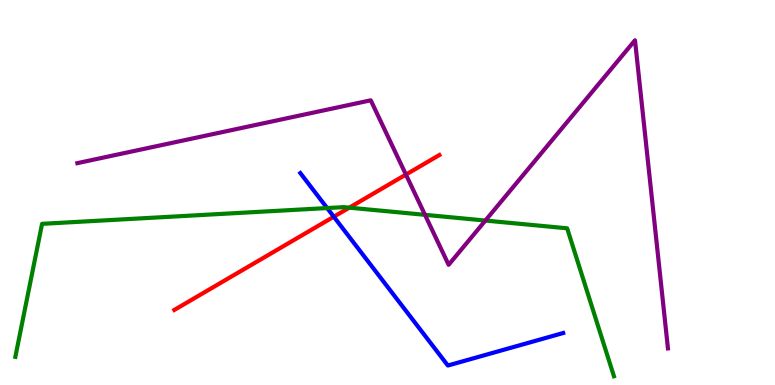[{'lines': ['blue', 'red'], 'intersections': [{'x': 4.31, 'y': 4.37}]}, {'lines': ['green', 'red'], 'intersections': [{'x': 4.51, 'y': 4.61}]}, {'lines': ['purple', 'red'], 'intersections': [{'x': 5.24, 'y': 5.47}]}, {'lines': ['blue', 'green'], 'intersections': [{'x': 4.22, 'y': 4.6}]}, {'lines': ['blue', 'purple'], 'intersections': []}, {'lines': ['green', 'purple'], 'intersections': [{'x': 5.48, 'y': 4.42}, {'x': 6.26, 'y': 4.27}]}]